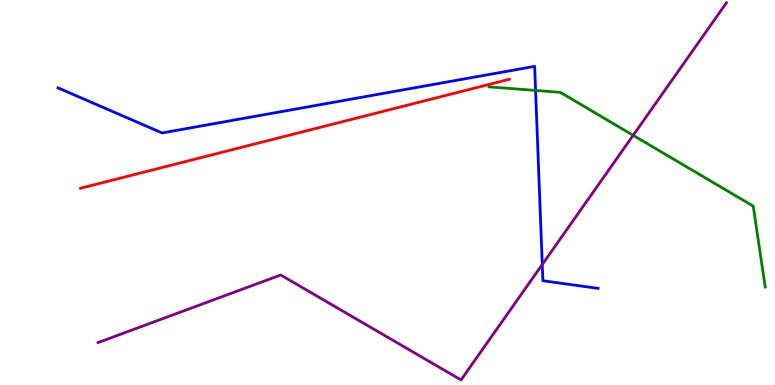[{'lines': ['blue', 'red'], 'intersections': []}, {'lines': ['green', 'red'], 'intersections': []}, {'lines': ['purple', 'red'], 'intersections': []}, {'lines': ['blue', 'green'], 'intersections': [{'x': 6.91, 'y': 7.65}]}, {'lines': ['blue', 'purple'], 'intersections': [{'x': 7.0, 'y': 3.13}]}, {'lines': ['green', 'purple'], 'intersections': [{'x': 8.17, 'y': 6.49}]}]